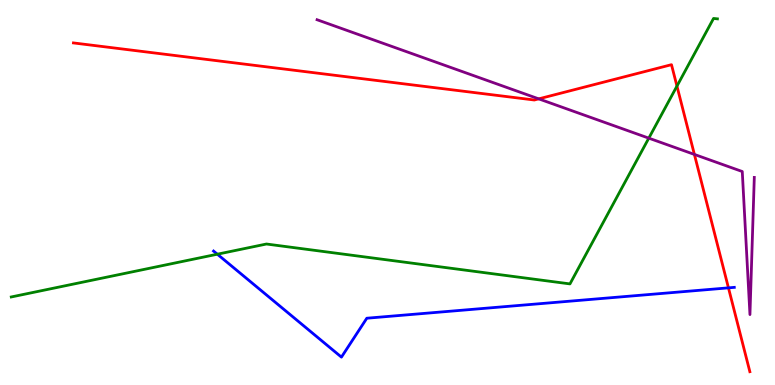[{'lines': ['blue', 'red'], 'intersections': [{'x': 9.4, 'y': 2.52}]}, {'lines': ['green', 'red'], 'intersections': [{'x': 8.73, 'y': 7.76}]}, {'lines': ['purple', 'red'], 'intersections': [{'x': 6.95, 'y': 7.43}, {'x': 8.96, 'y': 5.99}]}, {'lines': ['blue', 'green'], 'intersections': [{'x': 2.8, 'y': 3.4}]}, {'lines': ['blue', 'purple'], 'intersections': []}, {'lines': ['green', 'purple'], 'intersections': [{'x': 8.37, 'y': 6.41}]}]